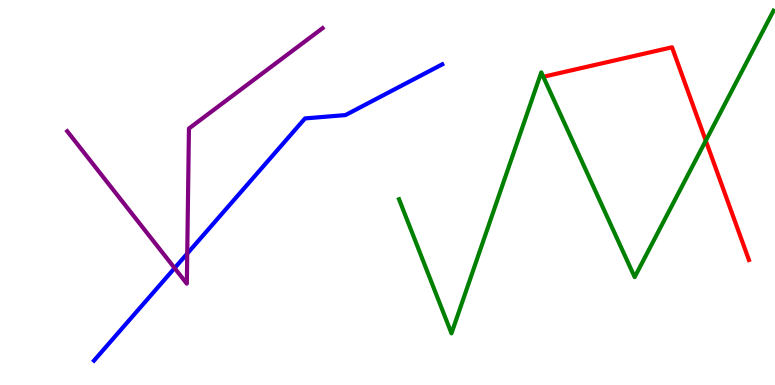[{'lines': ['blue', 'red'], 'intersections': []}, {'lines': ['green', 'red'], 'intersections': [{'x': 9.11, 'y': 6.35}]}, {'lines': ['purple', 'red'], 'intersections': []}, {'lines': ['blue', 'green'], 'intersections': []}, {'lines': ['blue', 'purple'], 'intersections': [{'x': 2.25, 'y': 3.04}, {'x': 2.42, 'y': 3.41}]}, {'lines': ['green', 'purple'], 'intersections': []}]